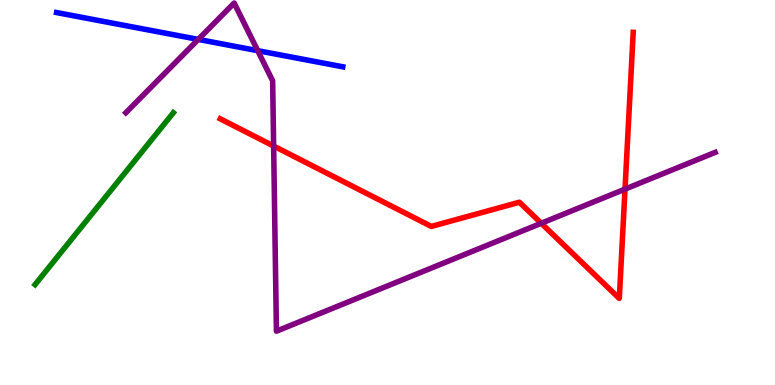[{'lines': ['blue', 'red'], 'intersections': []}, {'lines': ['green', 'red'], 'intersections': []}, {'lines': ['purple', 'red'], 'intersections': [{'x': 3.53, 'y': 6.21}, {'x': 6.98, 'y': 4.2}, {'x': 8.06, 'y': 5.09}]}, {'lines': ['blue', 'green'], 'intersections': []}, {'lines': ['blue', 'purple'], 'intersections': [{'x': 2.56, 'y': 8.98}, {'x': 3.33, 'y': 8.68}]}, {'lines': ['green', 'purple'], 'intersections': []}]